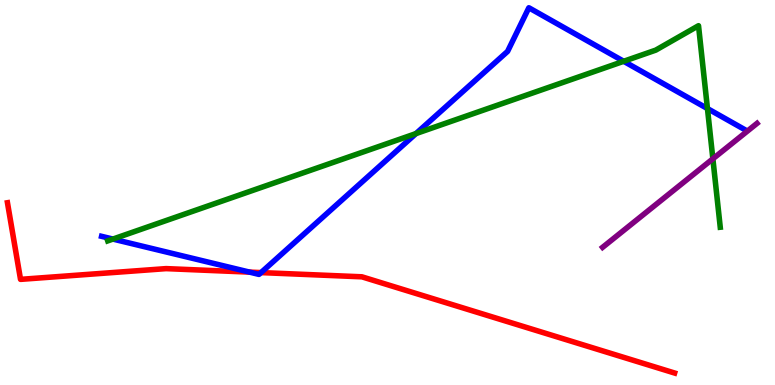[{'lines': ['blue', 'red'], 'intersections': [{'x': 3.22, 'y': 2.93}, {'x': 3.37, 'y': 2.92}]}, {'lines': ['green', 'red'], 'intersections': []}, {'lines': ['purple', 'red'], 'intersections': []}, {'lines': ['blue', 'green'], 'intersections': [{'x': 1.46, 'y': 3.79}, {'x': 5.37, 'y': 6.53}, {'x': 8.05, 'y': 8.41}, {'x': 9.13, 'y': 7.18}]}, {'lines': ['blue', 'purple'], 'intersections': []}, {'lines': ['green', 'purple'], 'intersections': [{'x': 9.2, 'y': 5.87}]}]